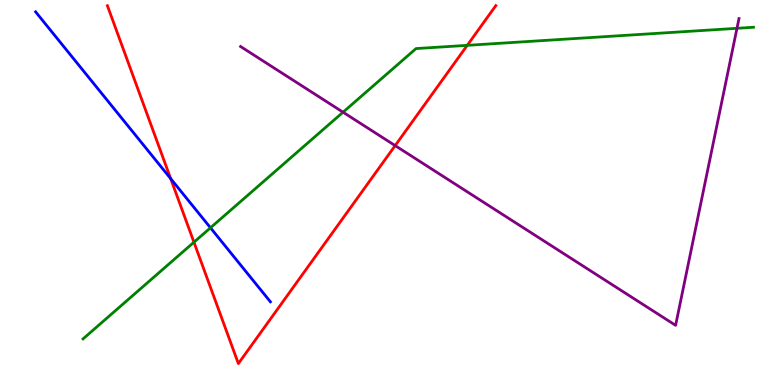[{'lines': ['blue', 'red'], 'intersections': [{'x': 2.2, 'y': 5.36}]}, {'lines': ['green', 'red'], 'intersections': [{'x': 2.5, 'y': 3.71}, {'x': 6.03, 'y': 8.82}]}, {'lines': ['purple', 'red'], 'intersections': [{'x': 5.1, 'y': 6.22}]}, {'lines': ['blue', 'green'], 'intersections': [{'x': 2.72, 'y': 4.08}]}, {'lines': ['blue', 'purple'], 'intersections': []}, {'lines': ['green', 'purple'], 'intersections': [{'x': 4.43, 'y': 7.09}, {'x': 9.51, 'y': 9.26}]}]